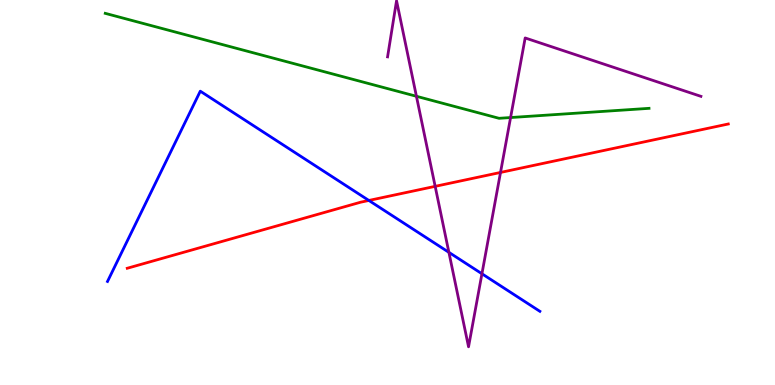[{'lines': ['blue', 'red'], 'intersections': [{'x': 4.76, 'y': 4.79}]}, {'lines': ['green', 'red'], 'intersections': []}, {'lines': ['purple', 'red'], 'intersections': [{'x': 5.62, 'y': 5.16}, {'x': 6.46, 'y': 5.52}]}, {'lines': ['blue', 'green'], 'intersections': []}, {'lines': ['blue', 'purple'], 'intersections': [{'x': 5.79, 'y': 3.45}, {'x': 6.22, 'y': 2.89}]}, {'lines': ['green', 'purple'], 'intersections': [{'x': 5.37, 'y': 7.5}, {'x': 6.59, 'y': 6.95}]}]